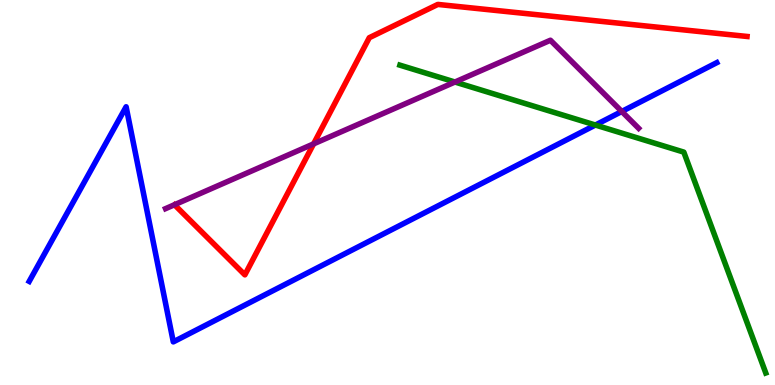[{'lines': ['blue', 'red'], 'intersections': []}, {'lines': ['green', 'red'], 'intersections': []}, {'lines': ['purple', 'red'], 'intersections': [{'x': 4.05, 'y': 6.26}]}, {'lines': ['blue', 'green'], 'intersections': [{'x': 7.68, 'y': 6.75}]}, {'lines': ['blue', 'purple'], 'intersections': [{'x': 8.02, 'y': 7.1}]}, {'lines': ['green', 'purple'], 'intersections': [{'x': 5.87, 'y': 7.87}]}]